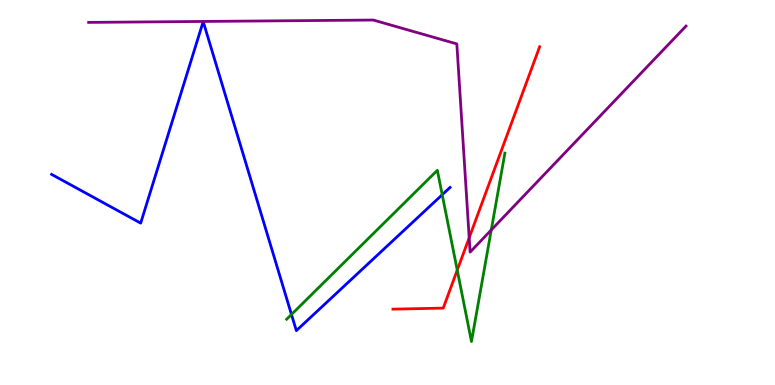[{'lines': ['blue', 'red'], 'intersections': []}, {'lines': ['green', 'red'], 'intersections': [{'x': 5.9, 'y': 2.98}]}, {'lines': ['purple', 'red'], 'intersections': [{'x': 6.05, 'y': 3.82}]}, {'lines': ['blue', 'green'], 'intersections': [{'x': 3.76, 'y': 1.83}, {'x': 5.71, 'y': 4.94}]}, {'lines': ['blue', 'purple'], 'intersections': []}, {'lines': ['green', 'purple'], 'intersections': [{'x': 6.34, 'y': 4.03}]}]